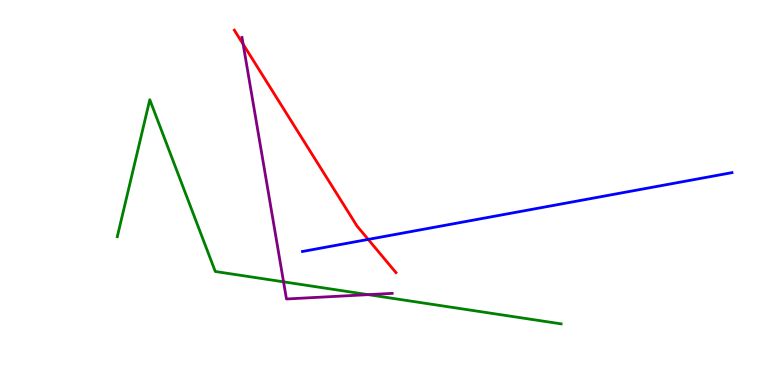[{'lines': ['blue', 'red'], 'intersections': [{'x': 4.75, 'y': 3.78}]}, {'lines': ['green', 'red'], 'intersections': []}, {'lines': ['purple', 'red'], 'intersections': [{'x': 3.14, 'y': 8.85}]}, {'lines': ['blue', 'green'], 'intersections': []}, {'lines': ['blue', 'purple'], 'intersections': []}, {'lines': ['green', 'purple'], 'intersections': [{'x': 3.66, 'y': 2.68}, {'x': 4.75, 'y': 2.35}]}]